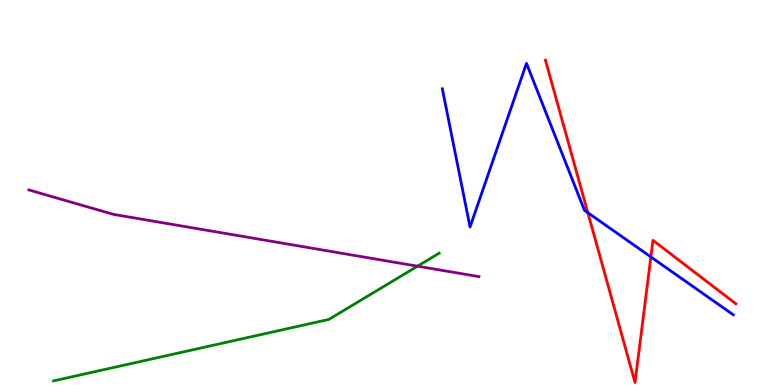[{'lines': ['blue', 'red'], 'intersections': [{'x': 7.58, 'y': 4.48}, {'x': 8.4, 'y': 3.33}]}, {'lines': ['green', 'red'], 'intersections': []}, {'lines': ['purple', 'red'], 'intersections': []}, {'lines': ['blue', 'green'], 'intersections': []}, {'lines': ['blue', 'purple'], 'intersections': []}, {'lines': ['green', 'purple'], 'intersections': [{'x': 5.39, 'y': 3.09}]}]